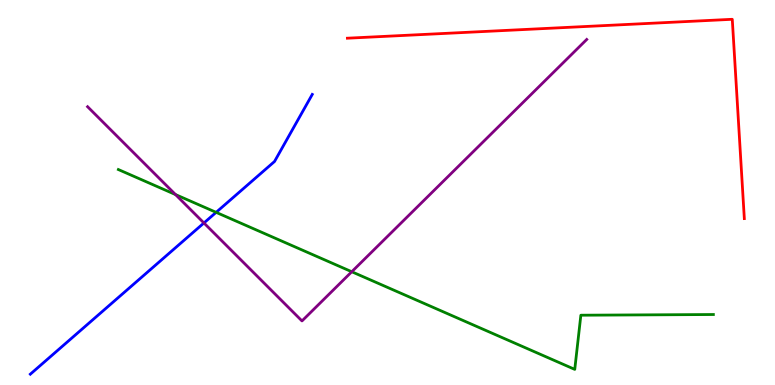[{'lines': ['blue', 'red'], 'intersections': []}, {'lines': ['green', 'red'], 'intersections': []}, {'lines': ['purple', 'red'], 'intersections': []}, {'lines': ['blue', 'green'], 'intersections': [{'x': 2.79, 'y': 4.48}]}, {'lines': ['blue', 'purple'], 'intersections': [{'x': 2.63, 'y': 4.21}]}, {'lines': ['green', 'purple'], 'intersections': [{'x': 2.26, 'y': 4.95}, {'x': 4.54, 'y': 2.94}]}]